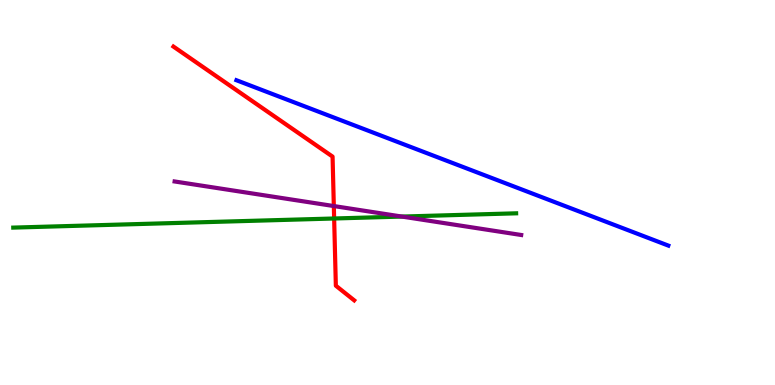[{'lines': ['blue', 'red'], 'intersections': []}, {'lines': ['green', 'red'], 'intersections': [{'x': 4.31, 'y': 4.32}]}, {'lines': ['purple', 'red'], 'intersections': [{'x': 4.31, 'y': 4.65}]}, {'lines': ['blue', 'green'], 'intersections': []}, {'lines': ['blue', 'purple'], 'intersections': []}, {'lines': ['green', 'purple'], 'intersections': [{'x': 5.19, 'y': 4.37}]}]